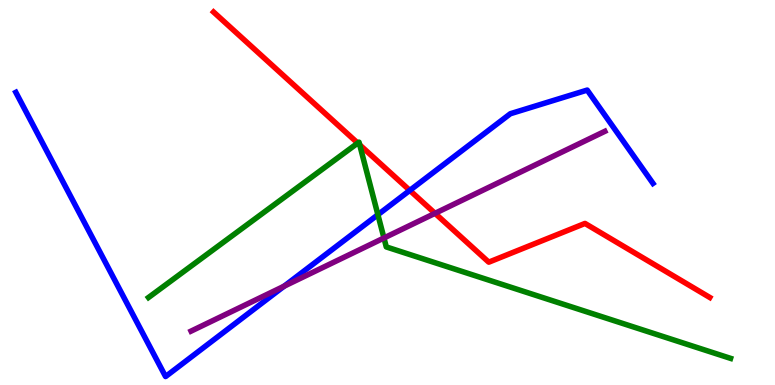[{'lines': ['blue', 'red'], 'intersections': [{'x': 5.29, 'y': 5.05}]}, {'lines': ['green', 'red'], 'intersections': [{'x': 4.62, 'y': 6.28}, {'x': 4.64, 'y': 6.24}]}, {'lines': ['purple', 'red'], 'intersections': [{'x': 5.61, 'y': 4.46}]}, {'lines': ['blue', 'green'], 'intersections': [{'x': 4.88, 'y': 4.42}]}, {'lines': ['blue', 'purple'], 'intersections': [{'x': 3.67, 'y': 2.57}]}, {'lines': ['green', 'purple'], 'intersections': [{'x': 4.95, 'y': 3.82}]}]